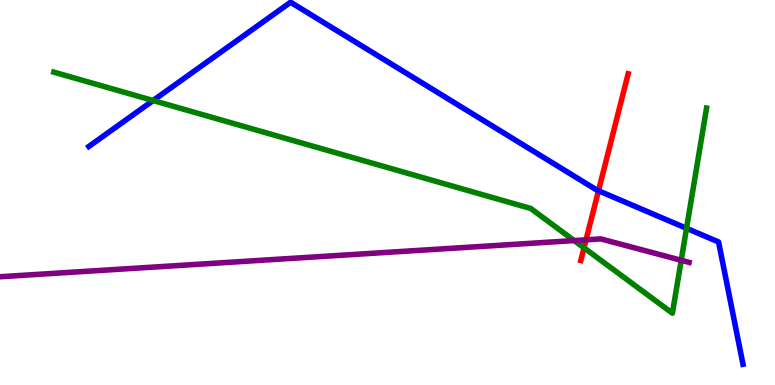[{'lines': ['blue', 'red'], 'intersections': [{'x': 7.72, 'y': 5.05}]}, {'lines': ['green', 'red'], 'intersections': [{'x': 7.54, 'y': 3.56}]}, {'lines': ['purple', 'red'], 'intersections': [{'x': 7.56, 'y': 3.77}]}, {'lines': ['blue', 'green'], 'intersections': [{'x': 1.98, 'y': 7.39}, {'x': 8.86, 'y': 4.07}]}, {'lines': ['blue', 'purple'], 'intersections': []}, {'lines': ['green', 'purple'], 'intersections': [{'x': 7.41, 'y': 3.75}, {'x': 8.79, 'y': 3.24}]}]